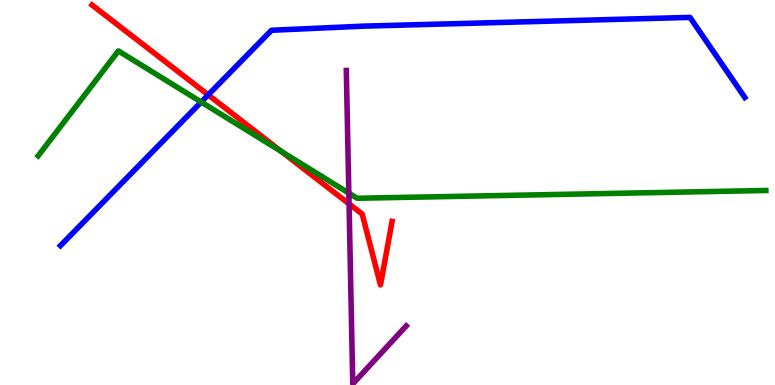[{'lines': ['blue', 'red'], 'intersections': [{'x': 2.69, 'y': 7.54}]}, {'lines': ['green', 'red'], 'intersections': [{'x': 3.63, 'y': 6.06}]}, {'lines': ['purple', 'red'], 'intersections': [{'x': 4.5, 'y': 4.7}]}, {'lines': ['blue', 'green'], 'intersections': [{'x': 2.6, 'y': 7.35}]}, {'lines': ['blue', 'purple'], 'intersections': []}, {'lines': ['green', 'purple'], 'intersections': [{'x': 4.5, 'y': 4.98}]}]